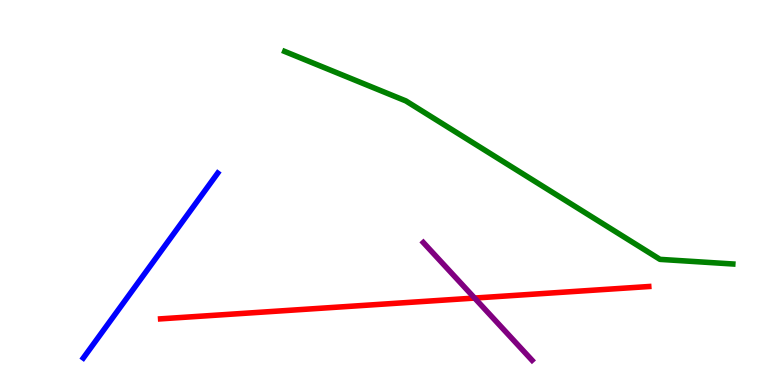[{'lines': ['blue', 'red'], 'intersections': []}, {'lines': ['green', 'red'], 'intersections': []}, {'lines': ['purple', 'red'], 'intersections': [{'x': 6.12, 'y': 2.26}]}, {'lines': ['blue', 'green'], 'intersections': []}, {'lines': ['blue', 'purple'], 'intersections': []}, {'lines': ['green', 'purple'], 'intersections': []}]